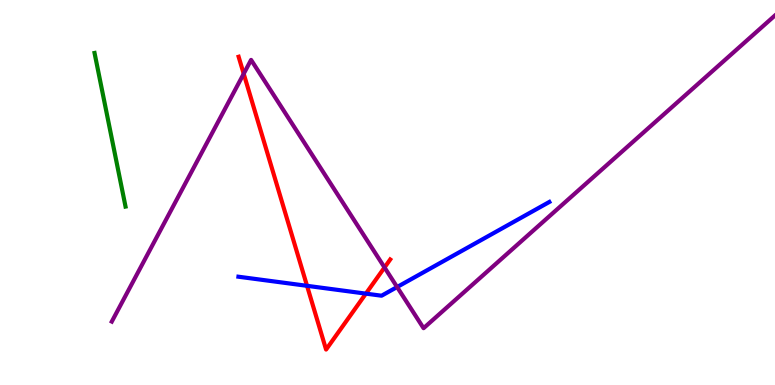[{'lines': ['blue', 'red'], 'intersections': [{'x': 3.96, 'y': 2.58}, {'x': 4.72, 'y': 2.37}]}, {'lines': ['green', 'red'], 'intersections': []}, {'lines': ['purple', 'red'], 'intersections': [{'x': 3.14, 'y': 8.08}, {'x': 4.96, 'y': 3.05}]}, {'lines': ['blue', 'green'], 'intersections': []}, {'lines': ['blue', 'purple'], 'intersections': [{'x': 5.12, 'y': 2.54}]}, {'lines': ['green', 'purple'], 'intersections': []}]